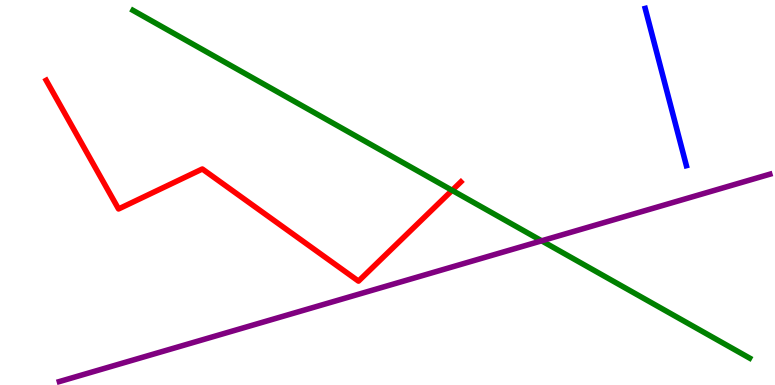[{'lines': ['blue', 'red'], 'intersections': []}, {'lines': ['green', 'red'], 'intersections': [{'x': 5.83, 'y': 5.06}]}, {'lines': ['purple', 'red'], 'intersections': []}, {'lines': ['blue', 'green'], 'intersections': []}, {'lines': ['blue', 'purple'], 'intersections': []}, {'lines': ['green', 'purple'], 'intersections': [{'x': 6.99, 'y': 3.75}]}]